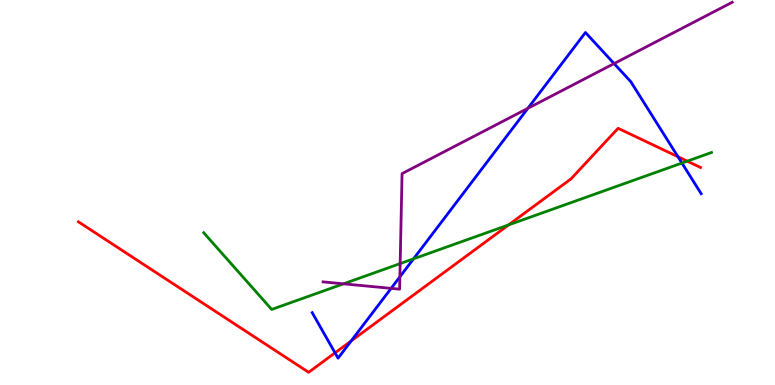[{'lines': ['blue', 'red'], 'intersections': [{'x': 4.32, 'y': 0.835}, {'x': 4.53, 'y': 1.14}, {'x': 8.75, 'y': 5.93}]}, {'lines': ['green', 'red'], 'intersections': [{'x': 6.56, 'y': 4.16}, {'x': 8.87, 'y': 5.81}]}, {'lines': ['purple', 'red'], 'intersections': []}, {'lines': ['blue', 'green'], 'intersections': [{'x': 5.34, 'y': 3.28}, {'x': 8.8, 'y': 5.76}]}, {'lines': ['blue', 'purple'], 'intersections': [{'x': 5.05, 'y': 2.51}, {'x': 5.16, 'y': 2.81}, {'x': 6.81, 'y': 7.19}, {'x': 7.92, 'y': 8.35}]}, {'lines': ['green', 'purple'], 'intersections': [{'x': 4.43, 'y': 2.63}, {'x': 5.16, 'y': 3.15}]}]